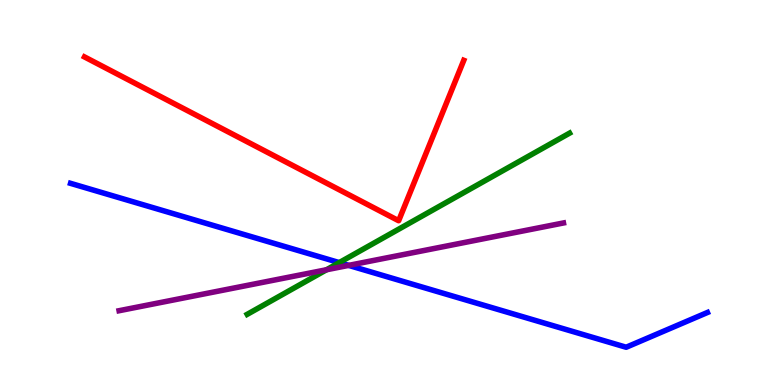[{'lines': ['blue', 'red'], 'intersections': []}, {'lines': ['green', 'red'], 'intersections': []}, {'lines': ['purple', 'red'], 'intersections': []}, {'lines': ['blue', 'green'], 'intersections': [{'x': 4.38, 'y': 3.18}]}, {'lines': ['blue', 'purple'], 'intersections': [{'x': 4.5, 'y': 3.11}]}, {'lines': ['green', 'purple'], 'intersections': [{'x': 4.21, 'y': 2.99}]}]